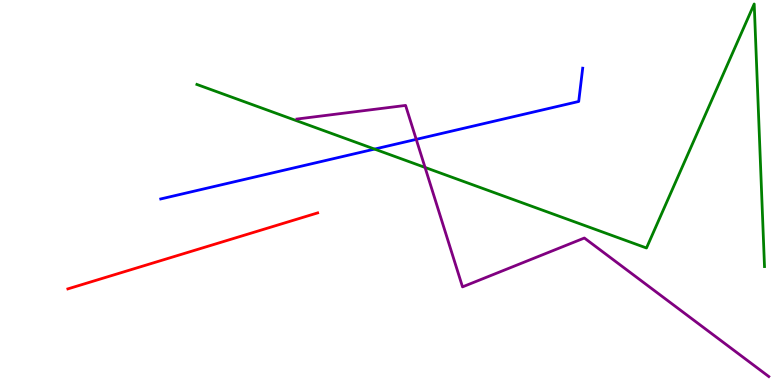[{'lines': ['blue', 'red'], 'intersections': []}, {'lines': ['green', 'red'], 'intersections': []}, {'lines': ['purple', 'red'], 'intersections': []}, {'lines': ['blue', 'green'], 'intersections': [{'x': 4.83, 'y': 6.13}]}, {'lines': ['blue', 'purple'], 'intersections': [{'x': 5.37, 'y': 6.38}]}, {'lines': ['green', 'purple'], 'intersections': [{'x': 5.48, 'y': 5.65}]}]